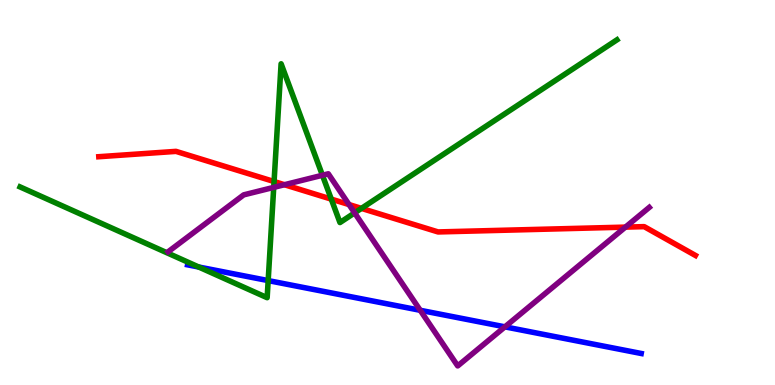[{'lines': ['blue', 'red'], 'intersections': []}, {'lines': ['green', 'red'], 'intersections': [{'x': 3.54, 'y': 5.28}, {'x': 4.27, 'y': 4.83}, {'x': 4.66, 'y': 4.59}]}, {'lines': ['purple', 'red'], 'intersections': [{'x': 3.67, 'y': 5.2}, {'x': 4.5, 'y': 4.69}, {'x': 8.07, 'y': 4.1}]}, {'lines': ['blue', 'green'], 'intersections': [{'x': 2.56, 'y': 3.06}, {'x': 3.46, 'y': 2.71}]}, {'lines': ['blue', 'purple'], 'intersections': [{'x': 5.42, 'y': 1.94}, {'x': 6.52, 'y': 1.51}]}, {'lines': ['green', 'purple'], 'intersections': [{'x': 3.53, 'y': 5.13}, {'x': 4.16, 'y': 5.45}, {'x': 4.58, 'y': 4.47}]}]